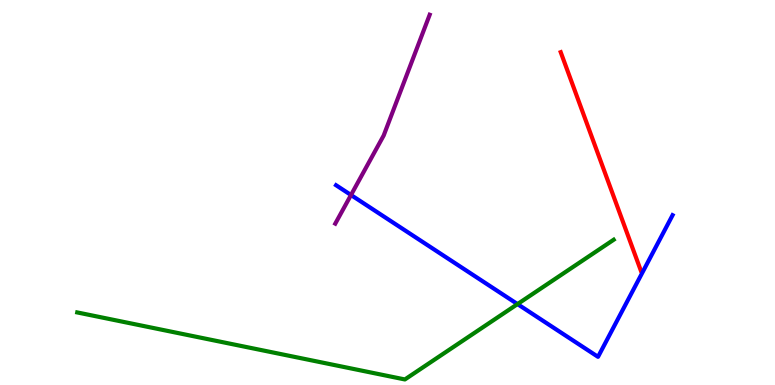[{'lines': ['blue', 'red'], 'intersections': []}, {'lines': ['green', 'red'], 'intersections': []}, {'lines': ['purple', 'red'], 'intersections': []}, {'lines': ['blue', 'green'], 'intersections': [{'x': 6.68, 'y': 2.1}]}, {'lines': ['blue', 'purple'], 'intersections': [{'x': 4.53, 'y': 4.93}]}, {'lines': ['green', 'purple'], 'intersections': []}]